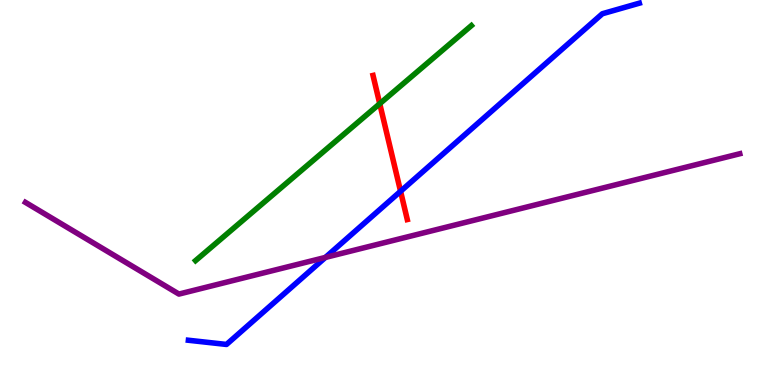[{'lines': ['blue', 'red'], 'intersections': [{'x': 5.17, 'y': 5.03}]}, {'lines': ['green', 'red'], 'intersections': [{'x': 4.9, 'y': 7.31}]}, {'lines': ['purple', 'red'], 'intersections': []}, {'lines': ['blue', 'green'], 'intersections': []}, {'lines': ['blue', 'purple'], 'intersections': [{'x': 4.2, 'y': 3.31}]}, {'lines': ['green', 'purple'], 'intersections': []}]